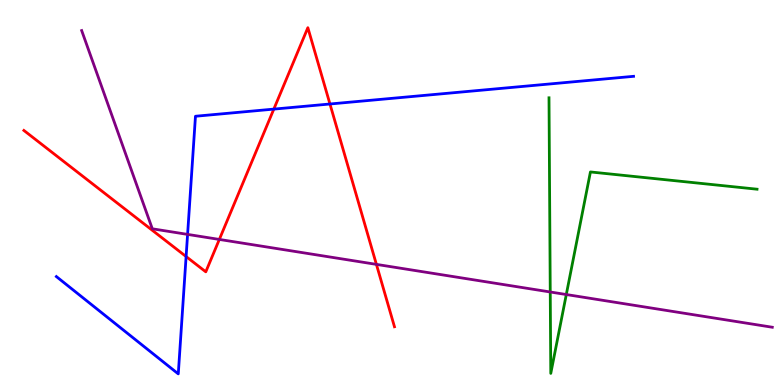[{'lines': ['blue', 'red'], 'intersections': [{'x': 2.4, 'y': 3.34}, {'x': 3.53, 'y': 7.17}, {'x': 4.26, 'y': 7.3}]}, {'lines': ['green', 'red'], 'intersections': []}, {'lines': ['purple', 'red'], 'intersections': [{'x': 2.83, 'y': 3.78}, {'x': 4.86, 'y': 3.13}]}, {'lines': ['blue', 'green'], 'intersections': []}, {'lines': ['blue', 'purple'], 'intersections': [{'x': 2.42, 'y': 3.91}]}, {'lines': ['green', 'purple'], 'intersections': [{'x': 7.1, 'y': 2.42}, {'x': 7.31, 'y': 2.35}]}]